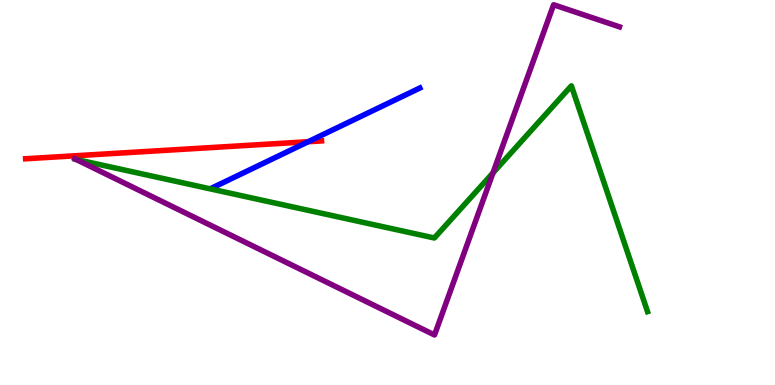[{'lines': ['blue', 'red'], 'intersections': [{'x': 3.98, 'y': 6.32}]}, {'lines': ['green', 'red'], 'intersections': []}, {'lines': ['purple', 'red'], 'intersections': []}, {'lines': ['blue', 'green'], 'intersections': []}, {'lines': ['blue', 'purple'], 'intersections': []}, {'lines': ['green', 'purple'], 'intersections': [{'x': 0.983, 'y': 5.86}, {'x': 6.36, 'y': 5.51}]}]